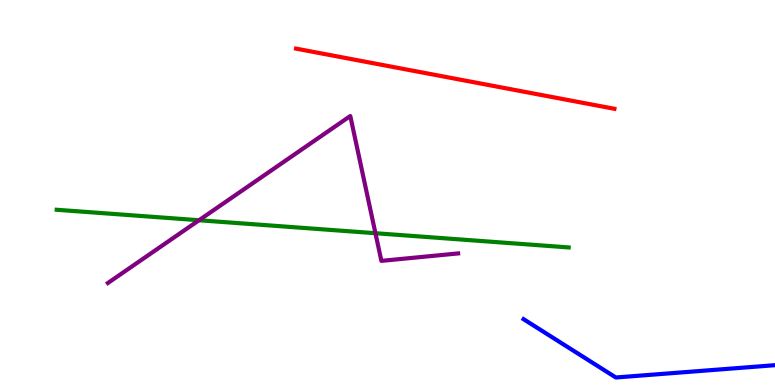[{'lines': ['blue', 'red'], 'intersections': []}, {'lines': ['green', 'red'], 'intersections': []}, {'lines': ['purple', 'red'], 'intersections': []}, {'lines': ['blue', 'green'], 'intersections': []}, {'lines': ['blue', 'purple'], 'intersections': []}, {'lines': ['green', 'purple'], 'intersections': [{'x': 2.57, 'y': 4.28}, {'x': 4.84, 'y': 3.94}]}]